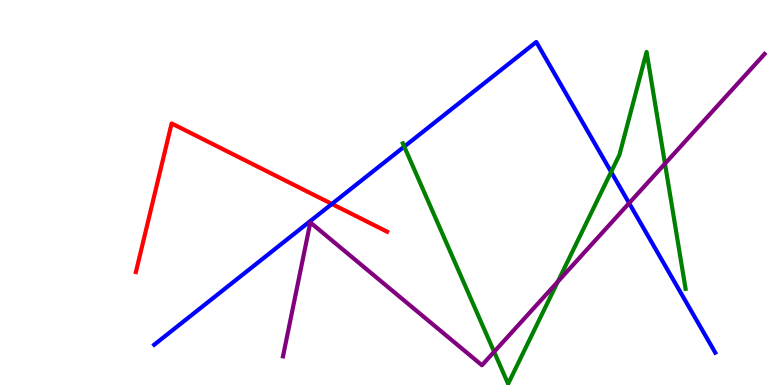[{'lines': ['blue', 'red'], 'intersections': [{'x': 4.28, 'y': 4.7}]}, {'lines': ['green', 'red'], 'intersections': []}, {'lines': ['purple', 'red'], 'intersections': []}, {'lines': ['blue', 'green'], 'intersections': [{'x': 5.22, 'y': 6.19}, {'x': 7.89, 'y': 5.53}]}, {'lines': ['blue', 'purple'], 'intersections': [{'x': 8.12, 'y': 4.72}]}, {'lines': ['green', 'purple'], 'intersections': [{'x': 6.38, 'y': 0.862}, {'x': 7.2, 'y': 2.68}, {'x': 8.58, 'y': 5.75}]}]